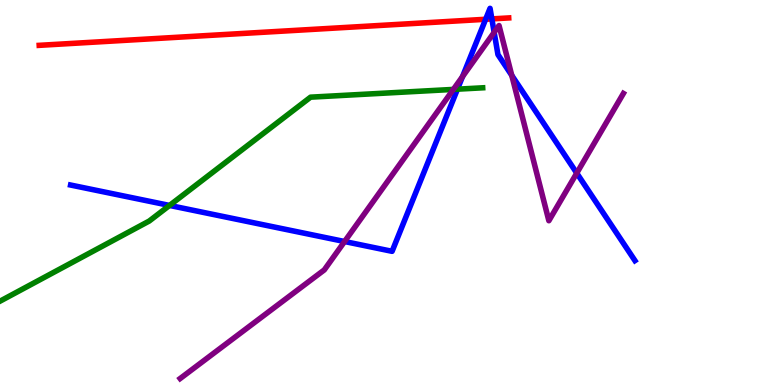[{'lines': ['blue', 'red'], 'intersections': [{'x': 6.27, 'y': 9.5}, {'x': 6.35, 'y': 9.51}]}, {'lines': ['green', 'red'], 'intersections': []}, {'lines': ['purple', 'red'], 'intersections': []}, {'lines': ['blue', 'green'], 'intersections': [{'x': 2.19, 'y': 4.66}, {'x': 5.9, 'y': 7.68}]}, {'lines': ['blue', 'purple'], 'intersections': [{'x': 4.45, 'y': 3.73}, {'x': 5.97, 'y': 8.01}, {'x': 6.38, 'y': 9.16}, {'x': 6.6, 'y': 8.04}, {'x': 7.44, 'y': 5.5}]}, {'lines': ['green', 'purple'], 'intersections': [{'x': 5.85, 'y': 7.68}]}]